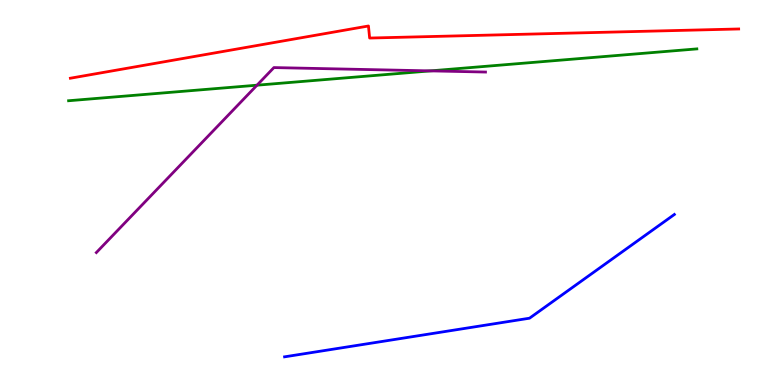[{'lines': ['blue', 'red'], 'intersections': []}, {'lines': ['green', 'red'], 'intersections': []}, {'lines': ['purple', 'red'], 'intersections': []}, {'lines': ['blue', 'green'], 'intersections': []}, {'lines': ['blue', 'purple'], 'intersections': []}, {'lines': ['green', 'purple'], 'intersections': [{'x': 3.32, 'y': 7.79}, {'x': 5.55, 'y': 8.16}]}]